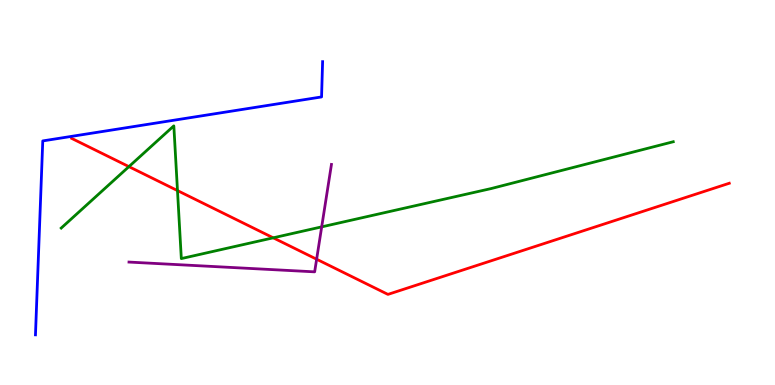[{'lines': ['blue', 'red'], 'intersections': []}, {'lines': ['green', 'red'], 'intersections': [{'x': 1.66, 'y': 5.67}, {'x': 2.29, 'y': 5.05}, {'x': 3.53, 'y': 3.82}]}, {'lines': ['purple', 'red'], 'intersections': [{'x': 4.09, 'y': 3.27}]}, {'lines': ['blue', 'green'], 'intersections': []}, {'lines': ['blue', 'purple'], 'intersections': []}, {'lines': ['green', 'purple'], 'intersections': [{'x': 4.15, 'y': 4.11}]}]